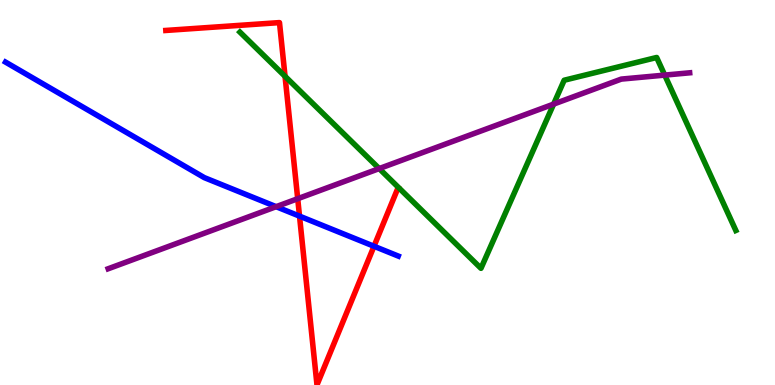[{'lines': ['blue', 'red'], 'intersections': [{'x': 3.86, 'y': 4.39}, {'x': 4.83, 'y': 3.6}]}, {'lines': ['green', 'red'], 'intersections': [{'x': 3.68, 'y': 8.02}]}, {'lines': ['purple', 'red'], 'intersections': [{'x': 3.84, 'y': 4.84}]}, {'lines': ['blue', 'green'], 'intersections': []}, {'lines': ['blue', 'purple'], 'intersections': [{'x': 3.56, 'y': 4.63}]}, {'lines': ['green', 'purple'], 'intersections': [{'x': 4.89, 'y': 5.62}, {'x': 7.14, 'y': 7.3}, {'x': 8.58, 'y': 8.05}]}]